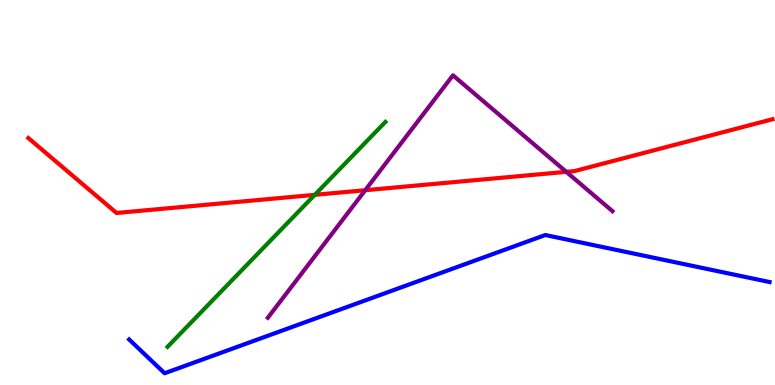[{'lines': ['blue', 'red'], 'intersections': []}, {'lines': ['green', 'red'], 'intersections': [{'x': 4.06, 'y': 4.94}]}, {'lines': ['purple', 'red'], 'intersections': [{'x': 4.71, 'y': 5.06}, {'x': 7.31, 'y': 5.54}]}, {'lines': ['blue', 'green'], 'intersections': []}, {'lines': ['blue', 'purple'], 'intersections': []}, {'lines': ['green', 'purple'], 'intersections': []}]